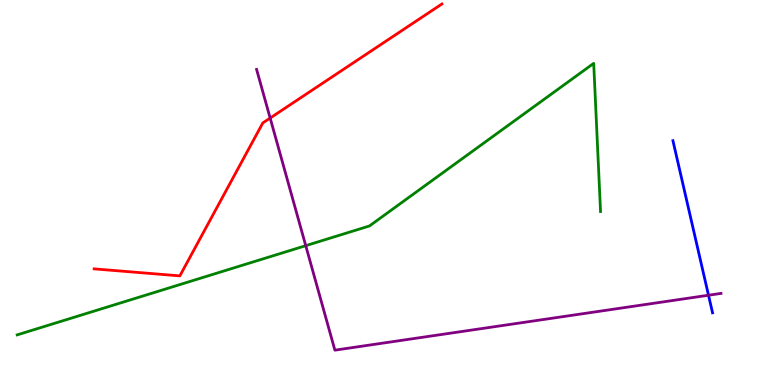[{'lines': ['blue', 'red'], 'intersections': []}, {'lines': ['green', 'red'], 'intersections': []}, {'lines': ['purple', 'red'], 'intersections': [{'x': 3.49, 'y': 6.93}]}, {'lines': ['blue', 'green'], 'intersections': []}, {'lines': ['blue', 'purple'], 'intersections': [{'x': 9.14, 'y': 2.33}]}, {'lines': ['green', 'purple'], 'intersections': [{'x': 3.95, 'y': 3.62}]}]